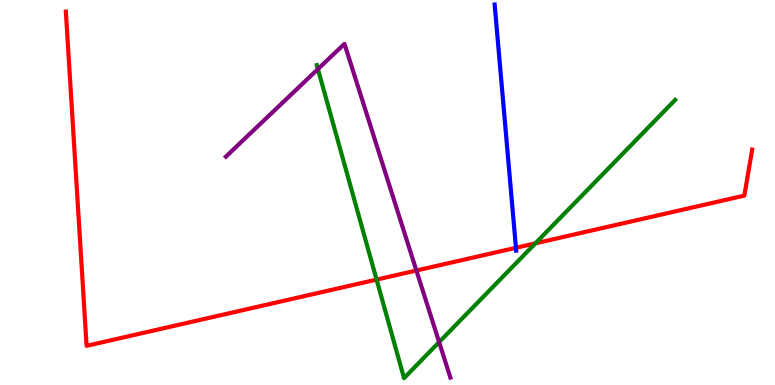[{'lines': ['blue', 'red'], 'intersections': [{'x': 6.66, 'y': 3.56}]}, {'lines': ['green', 'red'], 'intersections': [{'x': 4.86, 'y': 2.74}, {'x': 6.91, 'y': 3.68}]}, {'lines': ['purple', 'red'], 'intersections': [{'x': 5.37, 'y': 2.97}]}, {'lines': ['blue', 'green'], 'intersections': []}, {'lines': ['blue', 'purple'], 'intersections': []}, {'lines': ['green', 'purple'], 'intersections': [{'x': 4.1, 'y': 8.21}, {'x': 5.67, 'y': 1.11}]}]